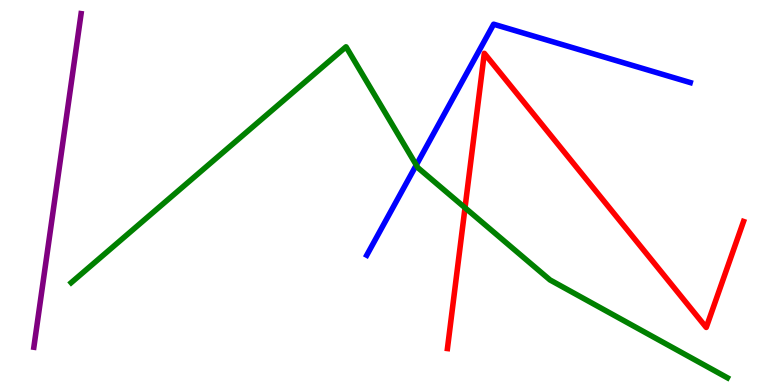[{'lines': ['blue', 'red'], 'intersections': []}, {'lines': ['green', 'red'], 'intersections': [{'x': 6.0, 'y': 4.6}]}, {'lines': ['purple', 'red'], 'intersections': []}, {'lines': ['blue', 'green'], 'intersections': [{'x': 5.37, 'y': 5.71}]}, {'lines': ['blue', 'purple'], 'intersections': []}, {'lines': ['green', 'purple'], 'intersections': []}]